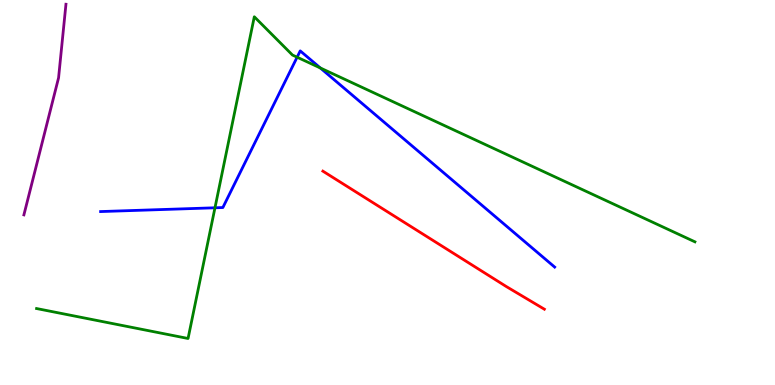[{'lines': ['blue', 'red'], 'intersections': []}, {'lines': ['green', 'red'], 'intersections': []}, {'lines': ['purple', 'red'], 'intersections': []}, {'lines': ['blue', 'green'], 'intersections': [{'x': 2.77, 'y': 4.6}, {'x': 3.83, 'y': 8.51}, {'x': 4.13, 'y': 8.23}]}, {'lines': ['blue', 'purple'], 'intersections': []}, {'lines': ['green', 'purple'], 'intersections': []}]